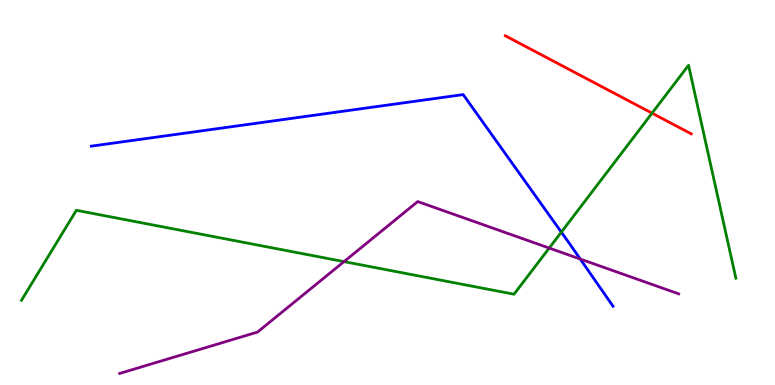[{'lines': ['blue', 'red'], 'intersections': []}, {'lines': ['green', 'red'], 'intersections': [{'x': 8.41, 'y': 7.06}]}, {'lines': ['purple', 'red'], 'intersections': []}, {'lines': ['blue', 'green'], 'intersections': [{'x': 7.24, 'y': 3.97}]}, {'lines': ['blue', 'purple'], 'intersections': [{'x': 7.49, 'y': 3.27}]}, {'lines': ['green', 'purple'], 'intersections': [{'x': 4.44, 'y': 3.2}, {'x': 7.09, 'y': 3.56}]}]